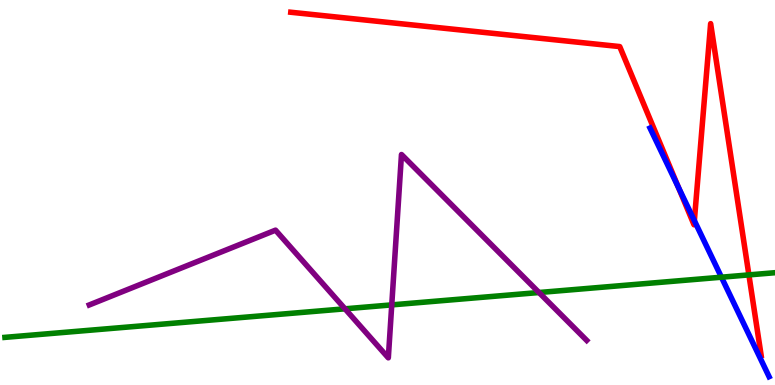[{'lines': ['blue', 'red'], 'intersections': [{'x': 8.75, 'y': 5.13}, {'x': 8.96, 'y': 4.27}]}, {'lines': ['green', 'red'], 'intersections': [{'x': 9.66, 'y': 2.86}]}, {'lines': ['purple', 'red'], 'intersections': []}, {'lines': ['blue', 'green'], 'intersections': [{'x': 9.31, 'y': 2.8}]}, {'lines': ['blue', 'purple'], 'intersections': []}, {'lines': ['green', 'purple'], 'intersections': [{'x': 4.45, 'y': 1.98}, {'x': 5.05, 'y': 2.08}, {'x': 6.95, 'y': 2.4}]}]